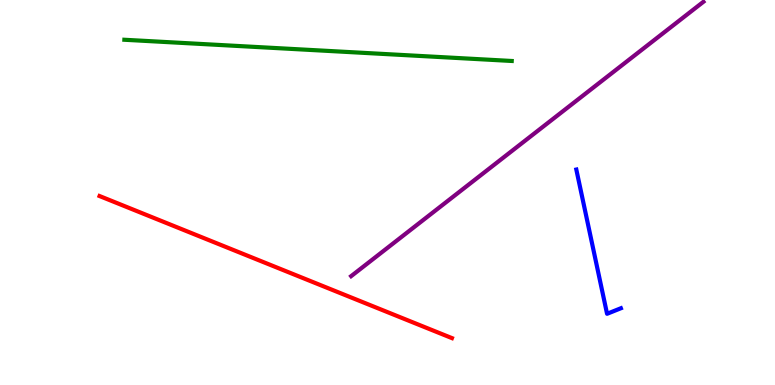[{'lines': ['blue', 'red'], 'intersections': []}, {'lines': ['green', 'red'], 'intersections': []}, {'lines': ['purple', 'red'], 'intersections': []}, {'lines': ['blue', 'green'], 'intersections': []}, {'lines': ['blue', 'purple'], 'intersections': []}, {'lines': ['green', 'purple'], 'intersections': []}]